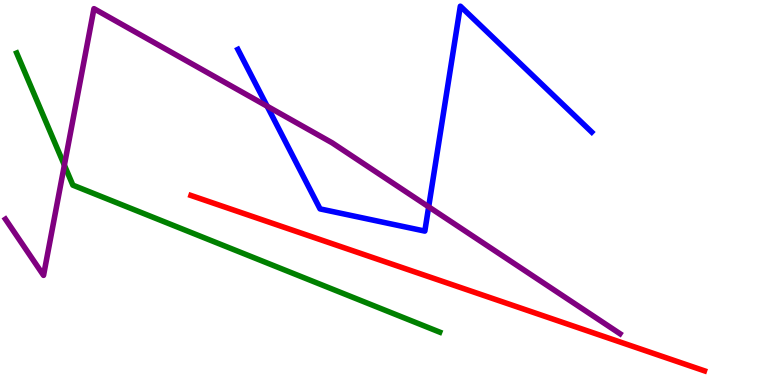[{'lines': ['blue', 'red'], 'intersections': []}, {'lines': ['green', 'red'], 'intersections': []}, {'lines': ['purple', 'red'], 'intersections': []}, {'lines': ['blue', 'green'], 'intersections': []}, {'lines': ['blue', 'purple'], 'intersections': [{'x': 3.45, 'y': 7.24}, {'x': 5.53, 'y': 4.63}]}, {'lines': ['green', 'purple'], 'intersections': [{'x': 0.831, 'y': 5.71}]}]